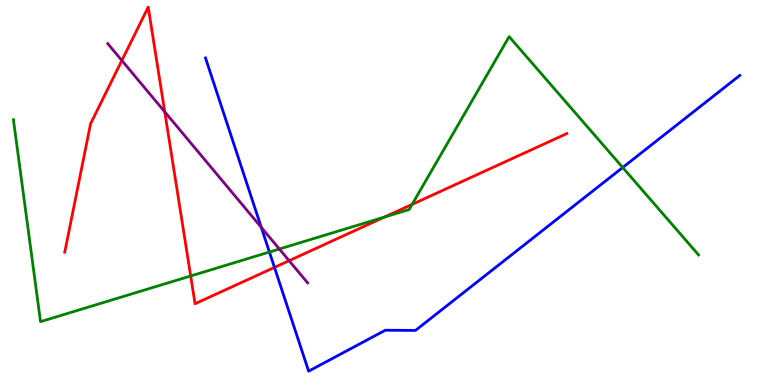[{'lines': ['blue', 'red'], 'intersections': [{'x': 3.54, 'y': 3.05}]}, {'lines': ['green', 'red'], 'intersections': [{'x': 2.46, 'y': 2.83}, {'x': 4.96, 'y': 4.36}, {'x': 5.32, 'y': 4.69}]}, {'lines': ['purple', 'red'], 'intersections': [{'x': 1.57, 'y': 8.43}, {'x': 2.13, 'y': 7.09}, {'x': 3.73, 'y': 3.23}]}, {'lines': ['blue', 'green'], 'intersections': [{'x': 3.48, 'y': 3.45}, {'x': 8.03, 'y': 5.65}]}, {'lines': ['blue', 'purple'], 'intersections': [{'x': 3.37, 'y': 4.09}]}, {'lines': ['green', 'purple'], 'intersections': [{'x': 3.6, 'y': 3.53}]}]